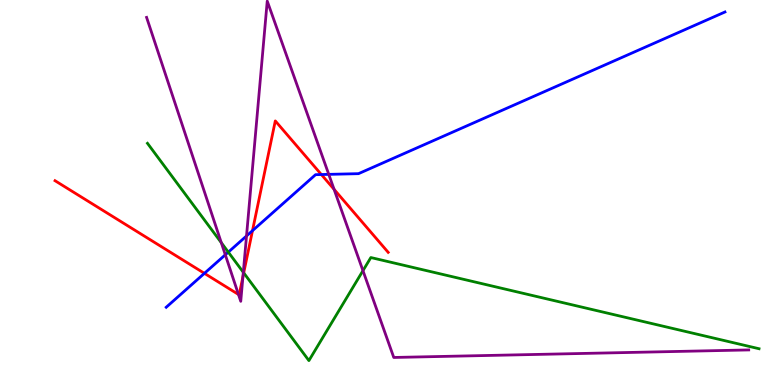[{'lines': ['blue', 'red'], 'intersections': [{'x': 2.64, 'y': 2.9}, {'x': 3.26, 'y': 4.01}, {'x': 4.15, 'y': 5.47}]}, {'lines': ['green', 'red'], 'intersections': [{'x': 3.14, 'y': 2.91}]}, {'lines': ['purple', 'red'], 'intersections': [{'x': 3.08, 'y': 2.35}, {'x': 3.13, 'y': 2.81}, {'x': 4.31, 'y': 5.08}]}, {'lines': ['blue', 'green'], 'intersections': [{'x': 2.95, 'y': 3.45}]}, {'lines': ['blue', 'purple'], 'intersections': [{'x': 2.91, 'y': 3.38}, {'x': 3.18, 'y': 3.87}, {'x': 4.24, 'y': 5.47}]}, {'lines': ['green', 'purple'], 'intersections': [{'x': 2.86, 'y': 3.7}, {'x': 3.14, 'y': 2.93}, {'x': 4.68, 'y': 2.97}]}]